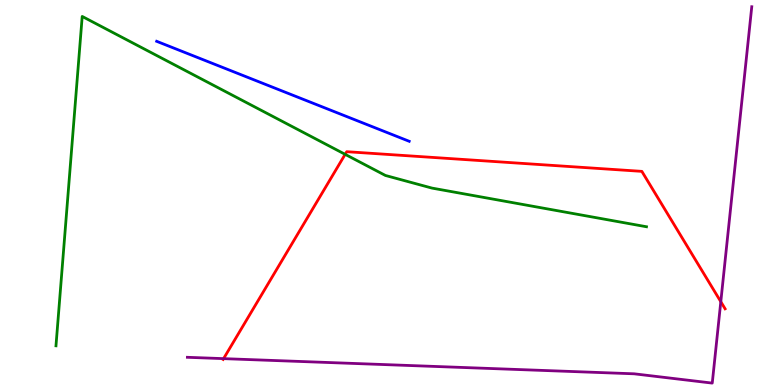[{'lines': ['blue', 'red'], 'intersections': []}, {'lines': ['green', 'red'], 'intersections': [{'x': 4.45, 'y': 5.99}]}, {'lines': ['purple', 'red'], 'intersections': [{'x': 2.88, 'y': 0.685}, {'x': 9.3, 'y': 2.16}]}, {'lines': ['blue', 'green'], 'intersections': []}, {'lines': ['blue', 'purple'], 'intersections': []}, {'lines': ['green', 'purple'], 'intersections': []}]